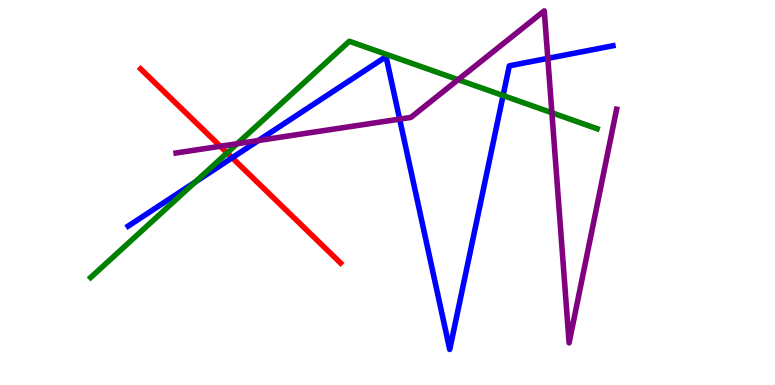[{'lines': ['blue', 'red'], 'intersections': [{'x': 3.0, 'y': 5.9}]}, {'lines': ['green', 'red'], 'intersections': [{'x': 2.93, 'y': 6.03}]}, {'lines': ['purple', 'red'], 'intersections': [{'x': 2.84, 'y': 6.2}]}, {'lines': ['blue', 'green'], 'intersections': [{'x': 2.52, 'y': 5.27}, {'x': 6.49, 'y': 7.52}]}, {'lines': ['blue', 'purple'], 'intersections': [{'x': 3.33, 'y': 6.35}, {'x': 5.16, 'y': 6.91}, {'x': 7.07, 'y': 8.48}]}, {'lines': ['green', 'purple'], 'intersections': [{'x': 3.06, 'y': 6.27}, {'x': 5.91, 'y': 7.93}, {'x': 7.12, 'y': 7.07}]}]